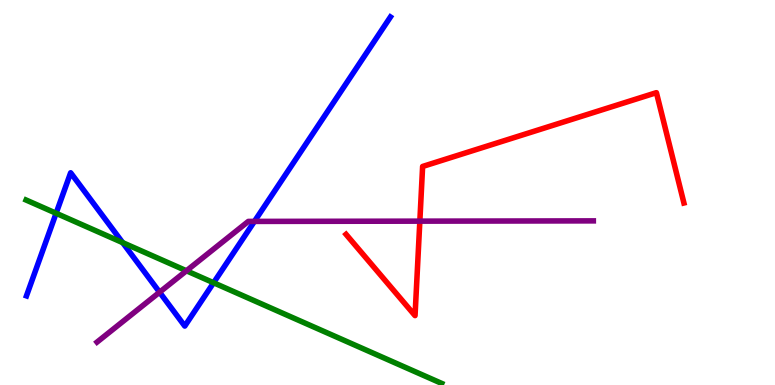[{'lines': ['blue', 'red'], 'intersections': []}, {'lines': ['green', 'red'], 'intersections': []}, {'lines': ['purple', 'red'], 'intersections': [{'x': 5.42, 'y': 4.26}]}, {'lines': ['blue', 'green'], 'intersections': [{'x': 0.724, 'y': 4.46}, {'x': 1.58, 'y': 3.7}, {'x': 2.76, 'y': 2.66}]}, {'lines': ['blue', 'purple'], 'intersections': [{'x': 2.06, 'y': 2.41}, {'x': 3.28, 'y': 4.25}]}, {'lines': ['green', 'purple'], 'intersections': [{'x': 2.41, 'y': 2.97}]}]